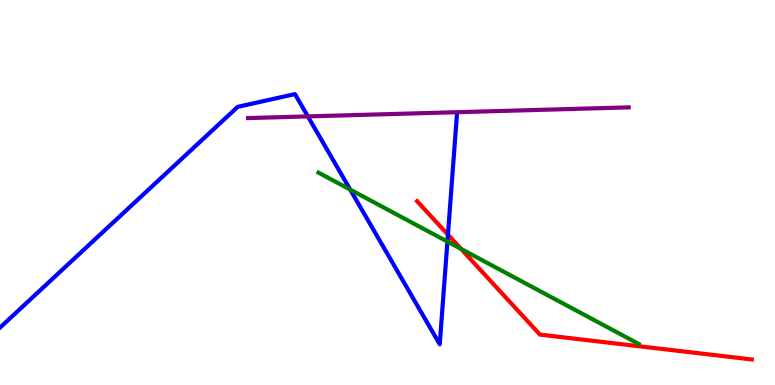[{'lines': ['blue', 'red'], 'intersections': [{'x': 5.78, 'y': 3.9}]}, {'lines': ['green', 'red'], 'intersections': [{'x': 5.95, 'y': 3.54}]}, {'lines': ['purple', 'red'], 'intersections': []}, {'lines': ['blue', 'green'], 'intersections': [{'x': 4.52, 'y': 5.08}, {'x': 5.77, 'y': 3.72}]}, {'lines': ['blue', 'purple'], 'intersections': [{'x': 3.97, 'y': 6.98}]}, {'lines': ['green', 'purple'], 'intersections': []}]